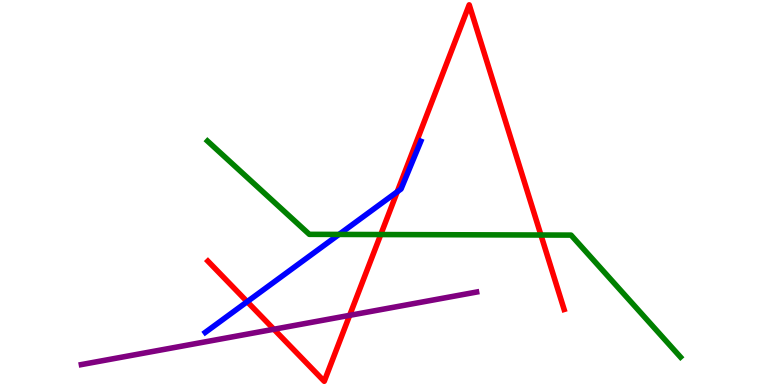[{'lines': ['blue', 'red'], 'intersections': [{'x': 3.19, 'y': 2.16}, {'x': 5.13, 'y': 5.02}]}, {'lines': ['green', 'red'], 'intersections': [{'x': 4.91, 'y': 3.91}, {'x': 6.98, 'y': 3.9}]}, {'lines': ['purple', 'red'], 'intersections': [{'x': 3.53, 'y': 1.45}, {'x': 4.51, 'y': 1.81}]}, {'lines': ['blue', 'green'], 'intersections': [{'x': 4.37, 'y': 3.91}]}, {'lines': ['blue', 'purple'], 'intersections': []}, {'lines': ['green', 'purple'], 'intersections': []}]